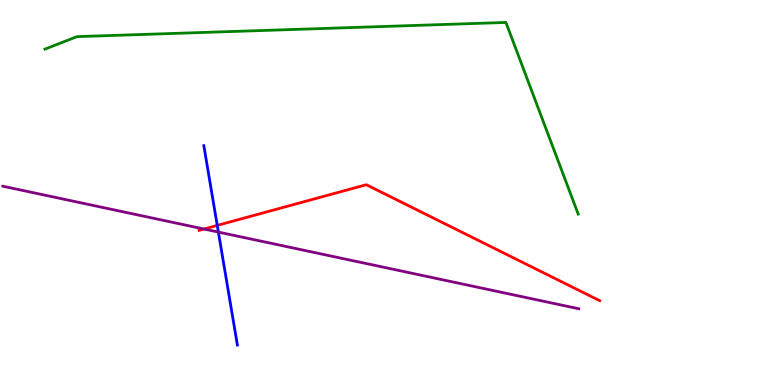[{'lines': ['blue', 'red'], 'intersections': [{'x': 2.8, 'y': 4.15}]}, {'lines': ['green', 'red'], 'intersections': []}, {'lines': ['purple', 'red'], 'intersections': [{'x': 2.63, 'y': 4.05}]}, {'lines': ['blue', 'green'], 'intersections': []}, {'lines': ['blue', 'purple'], 'intersections': [{'x': 2.82, 'y': 3.97}]}, {'lines': ['green', 'purple'], 'intersections': []}]